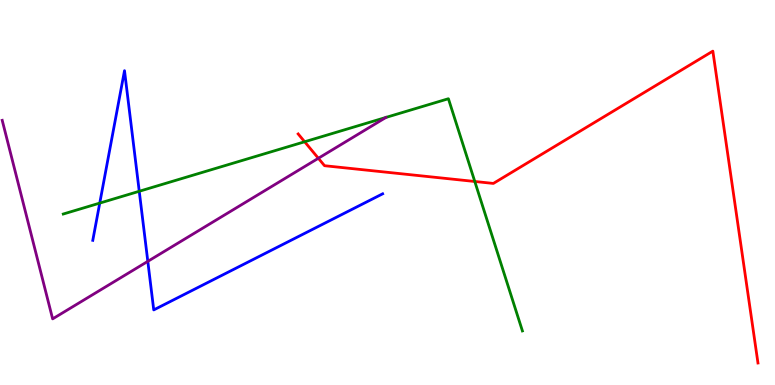[{'lines': ['blue', 'red'], 'intersections': []}, {'lines': ['green', 'red'], 'intersections': [{'x': 3.93, 'y': 6.32}, {'x': 6.13, 'y': 5.29}]}, {'lines': ['purple', 'red'], 'intersections': [{'x': 4.11, 'y': 5.89}]}, {'lines': ['blue', 'green'], 'intersections': [{'x': 1.29, 'y': 4.72}, {'x': 1.8, 'y': 5.03}]}, {'lines': ['blue', 'purple'], 'intersections': [{'x': 1.91, 'y': 3.21}]}, {'lines': ['green', 'purple'], 'intersections': []}]